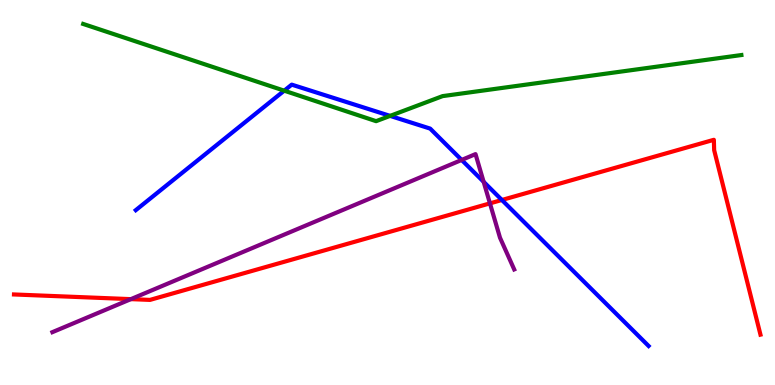[{'lines': ['blue', 'red'], 'intersections': [{'x': 6.48, 'y': 4.81}]}, {'lines': ['green', 'red'], 'intersections': []}, {'lines': ['purple', 'red'], 'intersections': [{'x': 1.69, 'y': 2.23}, {'x': 6.32, 'y': 4.72}]}, {'lines': ['blue', 'green'], 'intersections': [{'x': 3.67, 'y': 7.64}, {'x': 5.03, 'y': 6.99}]}, {'lines': ['blue', 'purple'], 'intersections': [{'x': 5.96, 'y': 5.85}, {'x': 6.24, 'y': 5.28}]}, {'lines': ['green', 'purple'], 'intersections': []}]